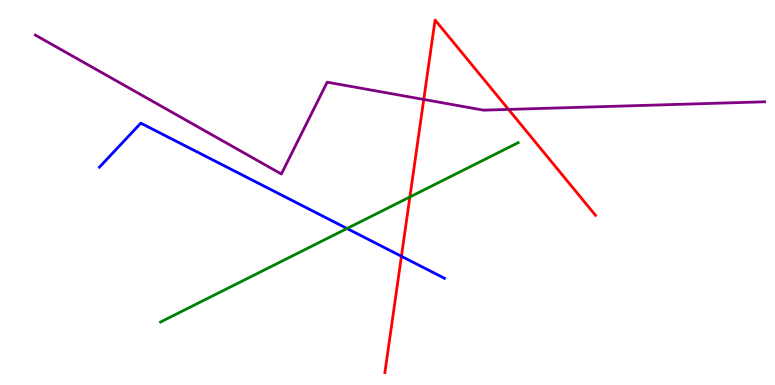[{'lines': ['blue', 'red'], 'intersections': [{'x': 5.18, 'y': 3.34}]}, {'lines': ['green', 'red'], 'intersections': [{'x': 5.29, 'y': 4.88}]}, {'lines': ['purple', 'red'], 'intersections': [{'x': 5.47, 'y': 7.42}, {'x': 6.56, 'y': 7.16}]}, {'lines': ['blue', 'green'], 'intersections': [{'x': 4.48, 'y': 4.06}]}, {'lines': ['blue', 'purple'], 'intersections': []}, {'lines': ['green', 'purple'], 'intersections': []}]